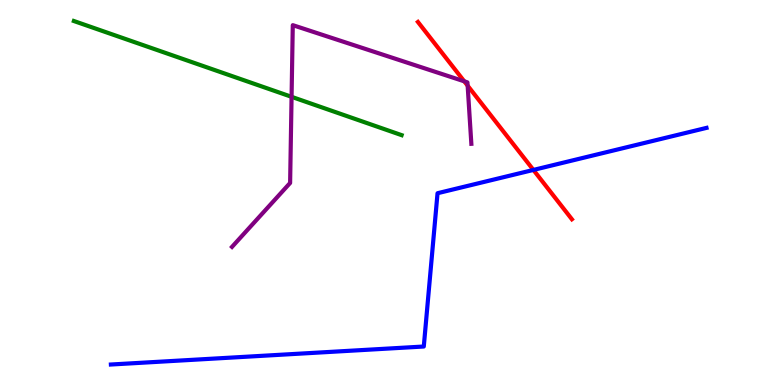[{'lines': ['blue', 'red'], 'intersections': [{'x': 6.88, 'y': 5.59}]}, {'lines': ['green', 'red'], 'intersections': []}, {'lines': ['purple', 'red'], 'intersections': [{'x': 5.99, 'y': 7.89}, {'x': 6.03, 'y': 7.78}]}, {'lines': ['blue', 'green'], 'intersections': []}, {'lines': ['blue', 'purple'], 'intersections': []}, {'lines': ['green', 'purple'], 'intersections': [{'x': 3.76, 'y': 7.49}]}]